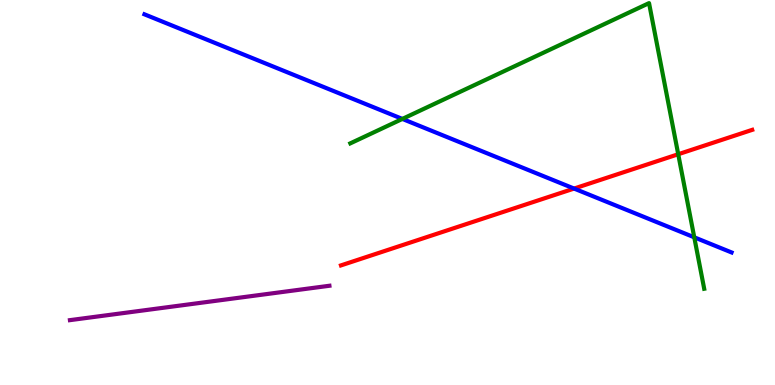[{'lines': ['blue', 'red'], 'intersections': [{'x': 7.41, 'y': 5.1}]}, {'lines': ['green', 'red'], 'intersections': [{'x': 8.75, 'y': 5.99}]}, {'lines': ['purple', 'red'], 'intersections': []}, {'lines': ['blue', 'green'], 'intersections': [{'x': 5.19, 'y': 6.91}, {'x': 8.96, 'y': 3.84}]}, {'lines': ['blue', 'purple'], 'intersections': []}, {'lines': ['green', 'purple'], 'intersections': []}]